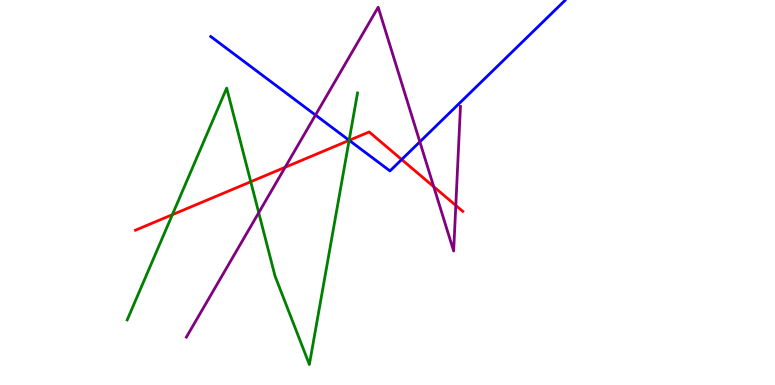[{'lines': ['blue', 'red'], 'intersections': [{'x': 4.51, 'y': 6.35}, {'x': 5.18, 'y': 5.86}]}, {'lines': ['green', 'red'], 'intersections': [{'x': 2.22, 'y': 4.42}, {'x': 3.24, 'y': 5.28}, {'x': 4.5, 'y': 6.35}]}, {'lines': ['purple', 'red'], 'intersections': [{'x': 3.68, 'y': 5.65}, {'x': 5.6, 'y': 5.15}, {'x': 5.88, 'y': 4.66}]}, {'lines': ['blue', 'green'], 'intersections': [{'x': 4.5, 'y': 6.36}]}, {'lines': ['blue', 'purple'], 'intersections': [{'x': 4.07, 'y': 7.01}, {'x': 5.42, 'y': 6.32}]}, {'lines': ['green', 'purple'], 'intersections': [{'x': 3.34, 'y': 4.48}]}]